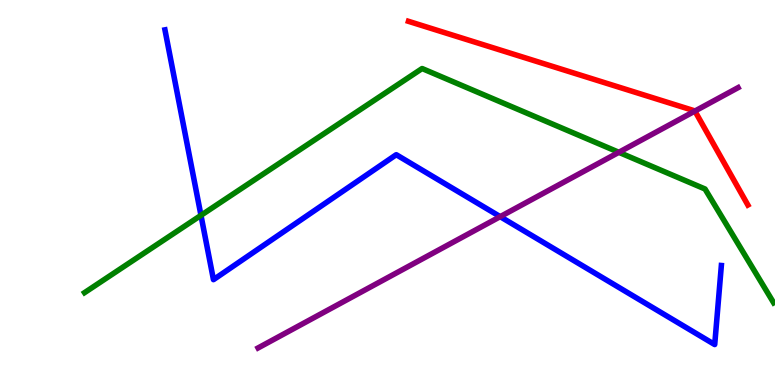[{'lines': ['blue', 'red'], 'intersections': []}, {'lines': ['green', 'red'], 'intersections': []}, {'lines': ['purple', 'red'], 'intersections': [{'x': 8.97, 'y': 7.12}]}, {'lines': ['blue', 'green'], 'intersections': [{'x': 2.59, 'y': 4.41}]}, {'lines': ['blue', 'purple'], 'intersections': [{'x': 6.45, 'y': 4.37}]}, {'lines': ['green', 'purple'], 'intersections': [{'x': 7.99, 'y': 6.04}]}]